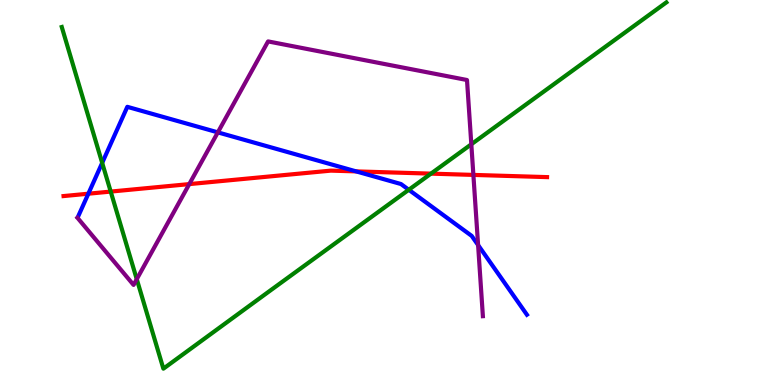[{'lines': ['blue', 'red'], 'intersections': [{'x': 1.14, 'y': 4.97}, {'x': 4.6, 'y': 5.55}]}, {'lines': ['green', 'red'], 'intersections': [{'x': 1.43, 'y': 5.02}, {'x': 5.56, 'y': 5.49}]}, {'lines': ['purple', 'red'], 'intersections': [{'x': 2.44, 'y': 5.22}, {'x': 6.11, 'y': 5.46}]}, {'lines': ['blue', 'green'], 'intersections': [{'x': 1.32, 'y': 5.77}, {'x': 5.27, 'y': 5.07}]}, {'lines': ['blue', 'purple'], 'intersections': [{'x': 2.81, 'y': 6.56}, {'x': 6.17, 'y': 3.63}]}, {'lines': ['green', 'purple'], 'intersections': [{'x': 1.76, 'y': 2.75}, {'x': 6.08, 'y': 6.25}]}]